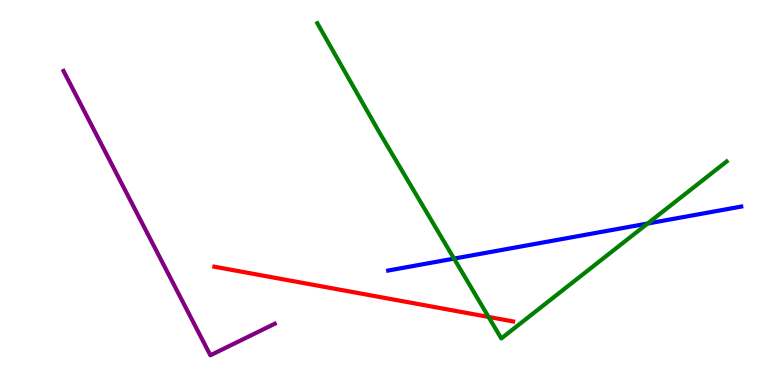[{'lines': ['blue', 'red'], 'intersections': []}, {'lines': ['green', 'red'], 'intersections': [{'x': 6.3, 'y': 1.77}]}, {'lines': ['purple', 'red'], 'intersections': []}, {'lines': ['blue', 'green'], 'intersections': [{'x': 5.86, 'y': 3.28}, {'x': 8.36, 'y': 4.19}]}, {'lines': ['blue', 'purple'], 'intersections': []}, {'lines': ['green', 'purple'], 'intersections': []}]